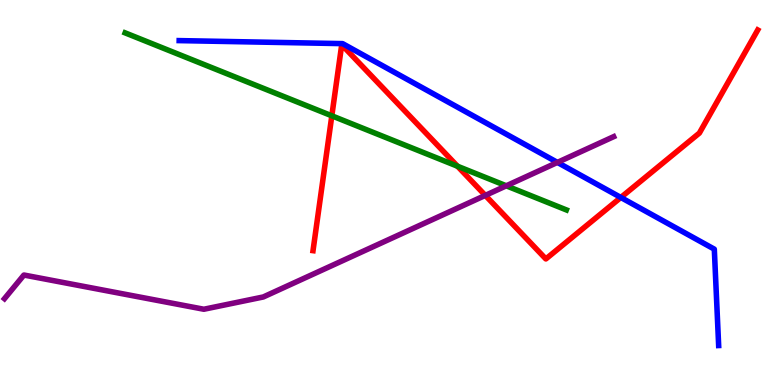[{'lines': ['blue', 'red'], 'intersections': [{'x': 8.01, 'y': 4.87}]}, {'lines': ['green', 'red'], 'intersections': [{'x': 4.28, 'y': 6.99}, {'x': 5.9, 'y': 5.68}]}, {'lines': ['purple', 'red'], 'intersections': [{'x': 6.26, 'y': 4.92}]}, {'lines': ['blue', 'green'], 'intersections': []}, {'lines': ['blue', 'purple'], 'intersections': [{'x': 7.19, 'y': 5.78}]}, {'lines': ['green', 'purple'], 'intersections': [{'x': 6.53, 'y': 5.17}]}]